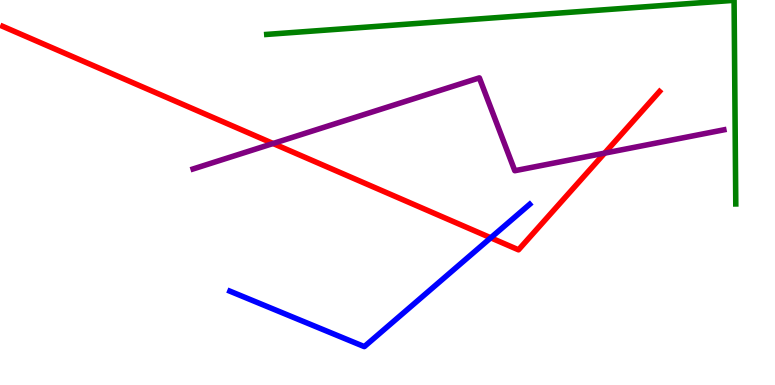[{'lines': ['blue', 'red'], 'intersections': [{'x': 6.33, 'y': 3.82}]}, {'lines': ['green', 'red'], 'intersections': []}, {'lines': ['purple', 'red'], 'intersections': [{'x': 3.52, 'y': 6.27}, {'x': 7.8, 'y': 6.02}]}, {'lines': ['blue', 'green'], 'intersections': []}, {'lines': ['blue', 'purple'], 'intersections': []}, {'lines': ['green', 'purple'], 'intersections': []}]